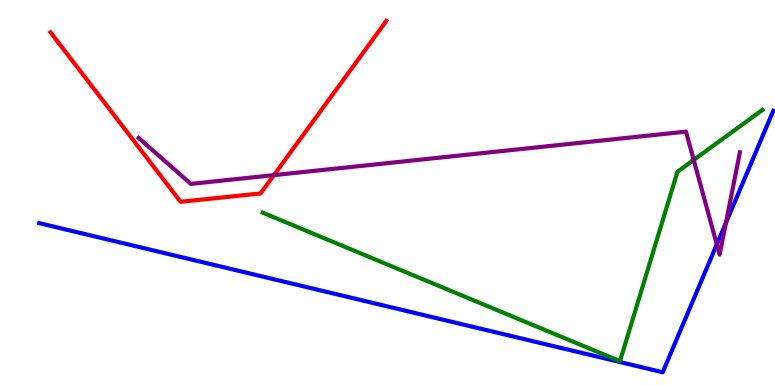[{'lines': ['blue', 'red'], 'intersections': []}, {'lines': ['green', 'red'], 'intersections': []}, {'lines': ['purple', 'red'], 'intersections': [{'x': 3.53, 'y': 5.45}]}, {'lines': ['blue', 'green'], 'intersections': []}, {'lines': ['blue', 'purple'], 'intersections': [{'x': 9.25, 'y': 3.65}, {'x': 9.37, 'y': 4.21}]}, {'lines': ['green', 'purple'], 'intersections': [{'x': 8.95, 'y': 5.85}]}]